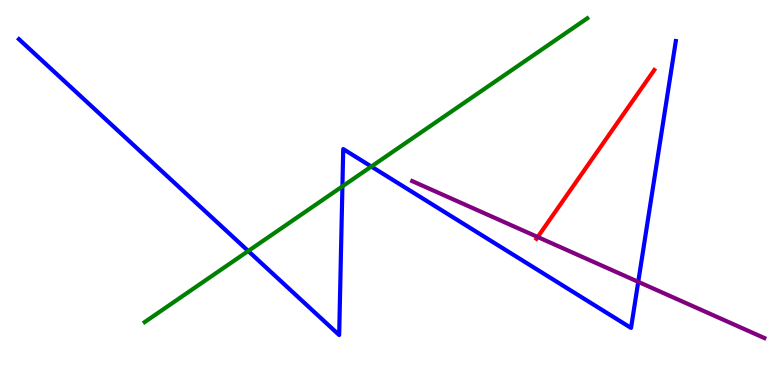[{'lines': ['blue', 'red'], 'intersections': []}, {'lines': ['green', 'red'], 'intersections': []}, {'lines': ['purple', 'red'], 'intersections': [{'x': 6.94, 'y': 3.84}]}, {'lines': ['blue', 'green'], 'intersections': [{'x': 3.2, 'y': 3.48}, {'x': 4.42, 'y': 5.16}, {'x': 4.79, 'y': 5.67}]}, {'lines': ['blue', 'purple'], 'intersections': [{'x': 8.24, 'y': 2.68}]}, {'lines': ['green', 'purple'], 'intersections': []}]